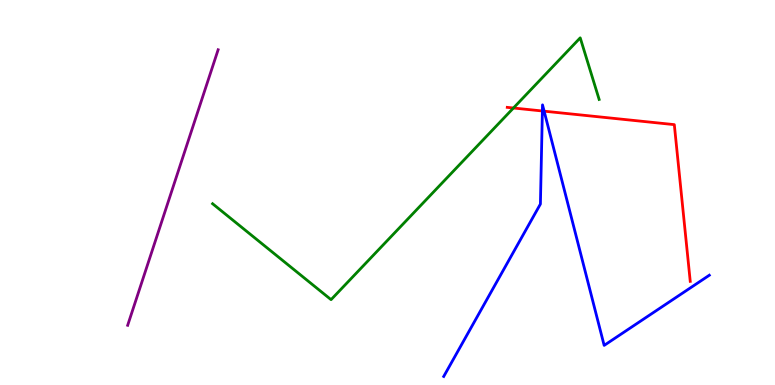[{'lines': ['blue', 'red'], 'intersections': [{'x': 7.0, 'y': 7.12}, {'x': 7.02, 'y': 7.11}]}, {'lines': ['green', 'red'], 'intersections': [{'x': 6.63, 'y': 7.19}]}, {'lines': ['purple', 'red'], 'intersections': []}, {'lines': ['blue', 'green'], 'intersections': []}, {'lines': ['blue', 'purple'], 'intersections': []}, {'lines': ['green', 'purple'], 'intersections': []}]